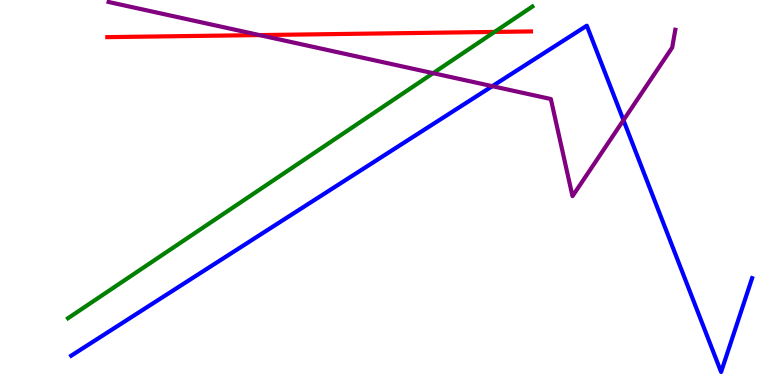[{'lines': ['blue', 'red'], 'intersections': []}, {'lines': ['green', 'red'], 'intersections': [{'x': 6.38, 'y': 9.17}]}, {'lines': ['purple', 'red'], 'intersections': [{'x': 3.35, 'y': 9.09}]}, {'lines': ['blue', 'green'], 'intersections': []}, {'lines': ['blue', 'purple'], 'intersections': [{'x': 6.35, 'y': 7.76}, {'x': 8.04, 'y': 6.88}]}, {'lines': ['green', 'purple'], 'intersections': [{'x': 5.59, 'y': 8.1}]}]